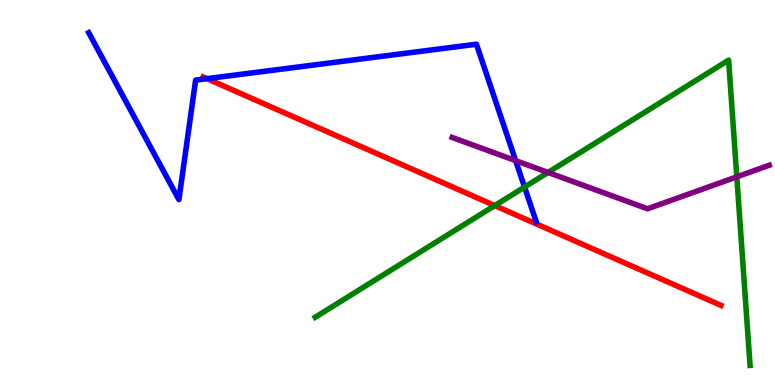[{'lines': ['blue', 'red'], 'intersections': [{'x': 2.67, 'y': 7.96}]}, {'lines': ['green', 'red'], 'intersections': [{'x': 6.38, 'y': 4.66}]}, {'lines': ['purple', 'red'], 'intersections': []}, {'lines': ['blue', 'green'], 'intersections': [{'x': 6.77, 'y': 5.14}]}, {'lines': ['blue', 'purple'], 'intersections': [{'x': 6.65, 'y': 5.83}]}, {'lines': ['green', 'purple'], 'intersections': [{'x': 7.07, 'y': 5.52}, {'x': 9.51, 'y': 5.41}]}]